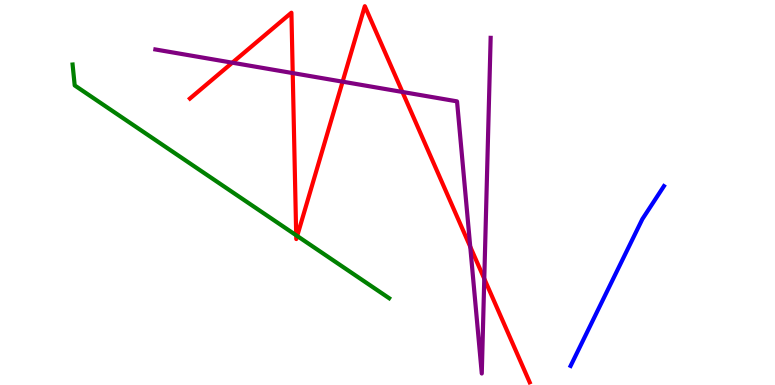[{'lines': ['blue', 'red'], 'intersections': []}, {'lines': ['green', 'red'], 'intersections': [{'x': 3.82, 'y': 3.89}, {'x': 3.83, 'y': 3.87}]}, {'lines': ['purple', 'red'], 'intersections': [{'x': 3.0, 'y': 8.37}, {'x': 3.78, 'y': 8.1}, {'x': 4.42, 'y': 7.88}, {'x': 5.19, 'y': 7.61}, {'x': 6.07, 'y': 3.59}, {'x': 6.25, 'y': 2.76}]}, {'lines': ['blue', 'green'], 'intersections': []}, {'lines': ['blue', 'purple'], 'intersections': []}, {'lines': ['green', 'purple'], 'intersections': []}]